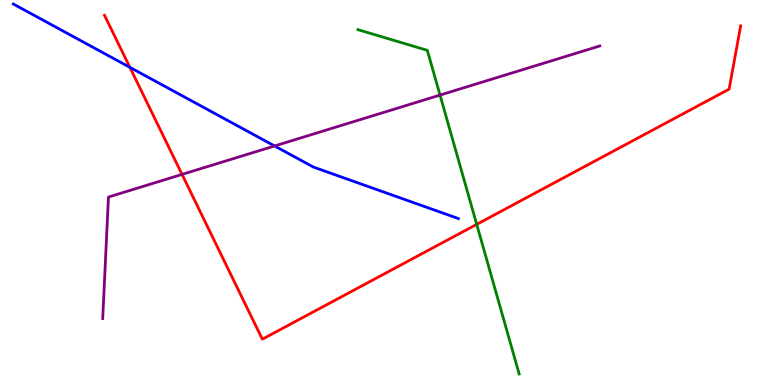[{'lines': ['blue', 'red'], 'intersections': [{'x': 1.68, 'y': 8.25}]}, {'lines': ['green', 'red'], 'intersections': [{'x': 6.15, 'y': 4.17}]}, {'lines': ['purple', 'red'], 'intersections': [{'x': 2.35, 'y': 5.47}]}, {'lines': ['blue', 'green'], 'intersections': []}, {'lines': ['blue', 'purple'], 'intersections': [{'x': 3.54, 'y': 6.21}]}, {'lines': ['green', 'purple'], 'intersections': [{'x': 5.68, 'y': 7.53}]}]